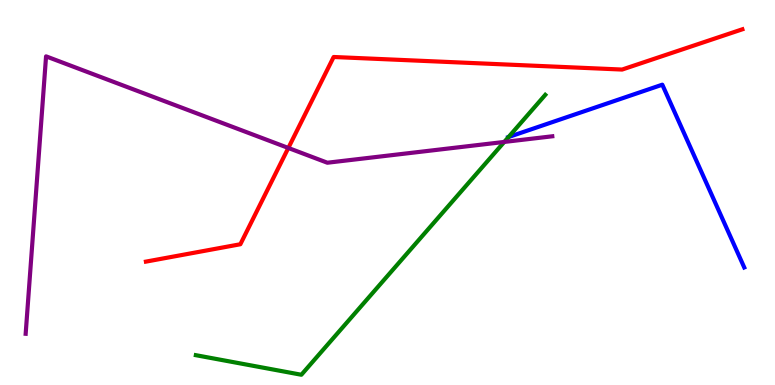[{'lines': ['blue', 'red'], 'intersections': []}, {'lines': ['green', 'red'], 'intersections': []}, {'lines': ['purple', 'red'], 'intersections': [{'x': 3.72, 'y': 6.16}]}, {'lines': ['blue', 'green'], 'intersections': [{'x': 6.56, 'y': 6.44}]}, {'lines': ['blue', 'purple'], 'intersections': []}, {'lines': ['green', 'purple'], 'intersections': [{'x': 6.51, 'y': 6.31}]}]